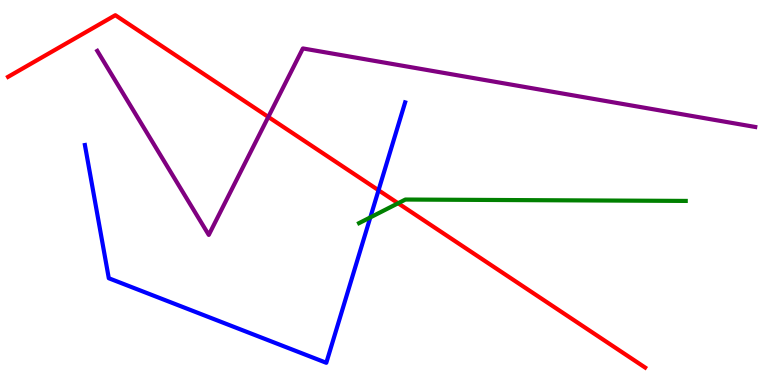[{'lines': ['blue', 'red'], 'intersections': [{'x': 4.88, 'y': 5.06}]}, {'lines': ['green', 'red'], 'intersections': [{'x': 5.14, 'y': 4.72}]}, {'lines': ['purple', 'red'], 'intersections': [{'x': 3.46, 'y': 6.96}]}, {'lines': ['blue', 'green'], 'intersections': [{'x': 4.78, 'y': 4.35}]}, {'lines': ['blue', 'purple'], 'intersections': []}, {'lines': ['green', 'purple'], 'intersections': []}]